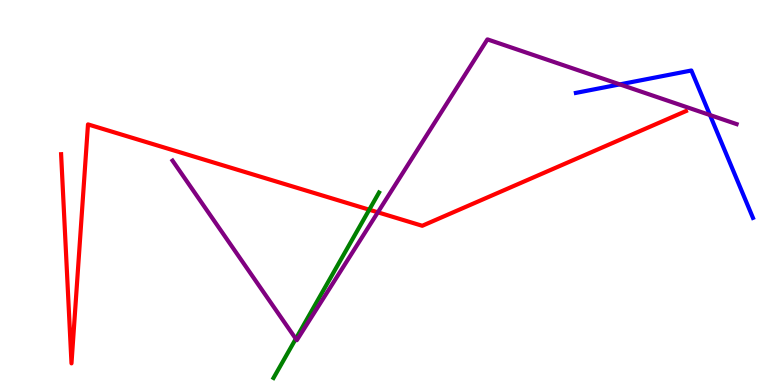[{'lines': ['blue', 'red'], 'intersections': []}, {'lines': ['green', 'red'], 'intersections': [{'x': 4.76, 'y': 4.55}]}, {'lines': ['purple', 'red'], 'intersections': [{'x': 4.88, 'y': 4.49}]}, {'lines': ['blue', 'green'], 'intersections': []}, {'lines': ['blue', 'purple'], 'intersections': [{'x': 8.0, 'y': 7.81}, {'x': 9.16, 'y': 7.01}]}, {'lines': ['green', 'purple'], 'intersections': [{'x': 3.82, 'y': 1.2}]}]